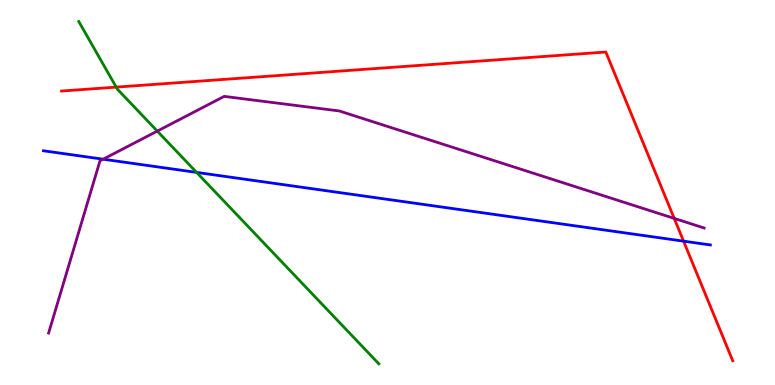[{'lines': ['blue', 'red'], 'intersections': [{'x': 8.82, 'y': 3.74}]}, {'lines': ['green', 'red'], 'intersections': [{'x': 1.5, 'y': 7.74}]}, {'lines': ['purple', 'red'], 'intersections': [{'x': 8.7, 'y': 4.33}]}, {'lines': ['blue', 'green'], 'intersections': [{'x': 2.54, 'y': 5.52}]}, {'lines': ['blue', 'purple'], 'intersections': [{'x': 1.33, 'y': 5.86}]}, {'lines': ['green', 'purple'], 'intersections': [{'x': 2.03, 'y': 6.59}]}]